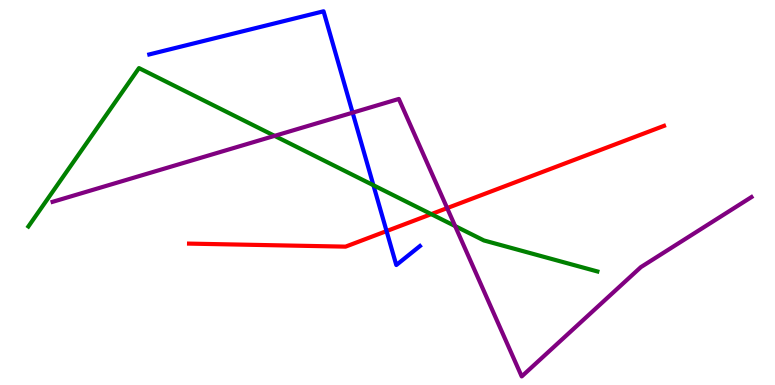[{'lines': ['blue', 'red'], 'intersections': [{'x': 4.99, 'y': 4.0}]}, {'lines': ['green', 'red'], 'intersections': [{'x': 5.56, 'y': 4.44}]}, {'lines': ['purple', 'red'], 'intersections': [{'x': 5.77, 'y': 4.59}]}, {'lines': ['blue', 'green'], 'intersections': [{'x': 4.82, 'y': 5.19}]}, {'lines': ['blue', 'purple'], 'intersections': [{'x': 4.55, 'y': 7.07}]}, {'lines': ['green', 'purple'], 'intersections': [{'x': 3.54, 'y': 6.47}, {'x': 5.87, 'y': 4.13}]}]